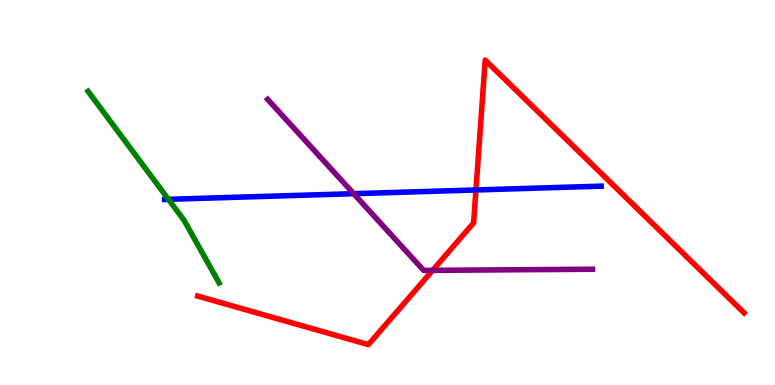[{'lines': ['blue', 'red'], 'intersections': [{'x': 6.14, 'y': 5.07}]}, {'lines': ['green', 'red'], 'intersections': []}, {'lines': ['purple', 'red'], 'intersections': [{'x': 5.58, 'y': 2.98}]}, {'lines': ['blue', 'green'], 'intersections': [{'x': 2.17, 'y': 4.82}]}, {'lines': ['blue', 'purple'], 'intersections': [{'x': 4.56, 'y': 4.97}]}, {'lines': ['green', 'purple'], 'intersections': []}]